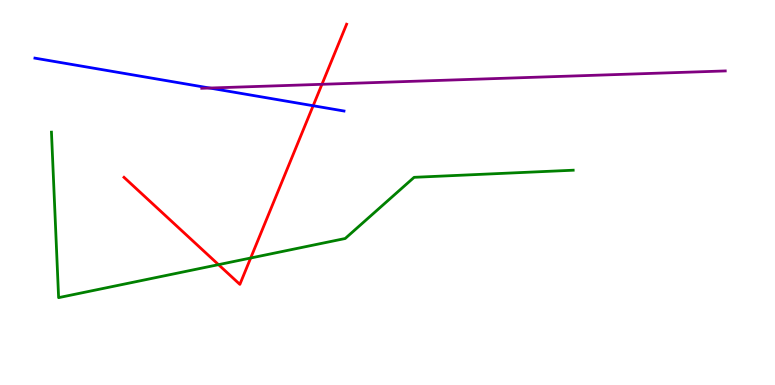[{'lines': ['blue', 'red'], 'intersections': [{'x': 4.04, 'y': 7.25}]}, {'lines': ['green', 'red'], 'intersections': [{'x': 2.82, 'y': 3.13}, {'x': 3.23, 'y': 3.3}]}, {'lines': ['purple', 'red'], 'intersections': [{'x': 4.15, 'y': 7.81}]}, {'lines': ['blue', 'green'], 'intersections': []}, {'lines': ['blue', 'purple'], 'intersections': [{'x': 2.71, 'y': 7.71}]}, {'lines': ['green', 'purple'], 'intersections': []}]